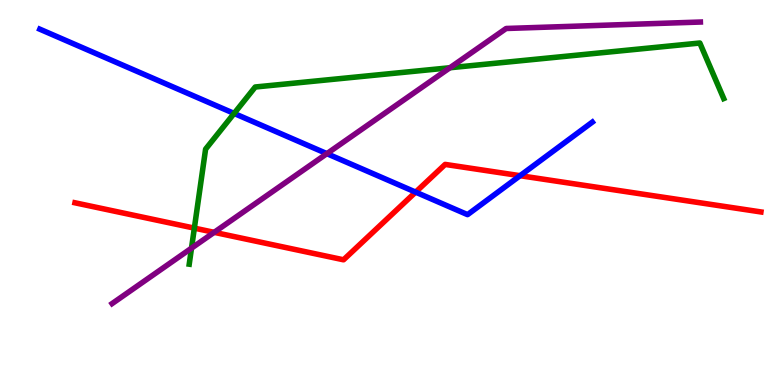[{'lines': ['blue', 'red'], 'intersections': [{'x': 5.36, 'y': 5.01}, {'x': 6.71, 'y': 5.44}]}, {'lines': ['green', 'red'], 'intersections': [{'x': 2.51, 'y': 4.07}]}, {'lines': ['purple', 'red'], 'intersections': [{'x': 2.76, 'y': 3.97}]}, {'lines': ['blue', 'green'], 'intersections': [{'x': 3.02, 'y': 7.05}]}, {'lines': ['blue', 'purple'], 'intersections': [{'x': 4.22, 'y': 6.01}]}, {'lines': ['green', 'purple'], 'intersections': [{'x': 2.47, 'y': 3.55}, {'x': 5.81, 'y': 8.24}]}]